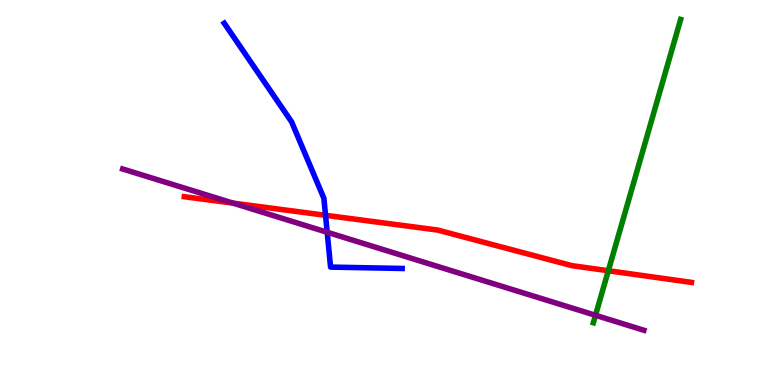[{'lines': ['blue', 'red'], 'intersections': [{'x': 4.2, 'y': 4.41}]}, {'lines': ['green', 'red'], 'intersections': [{'x': 7.85, 'y': 2.97}]}, {'lines': ['purple', 'red'], 'intersections': [{'x': 3.01, 'y': 4.72}]}, {'lines': ['blue', 'green'], 'intersections': []}, {'lines': ['blue', 'purple'], 'intersections': [{'x': 4.22, 'y': 3.97}]}, {'lines': ['green', 'purple'], 'intersections': [{'x': 7.68, 'y': 1.81}]}]